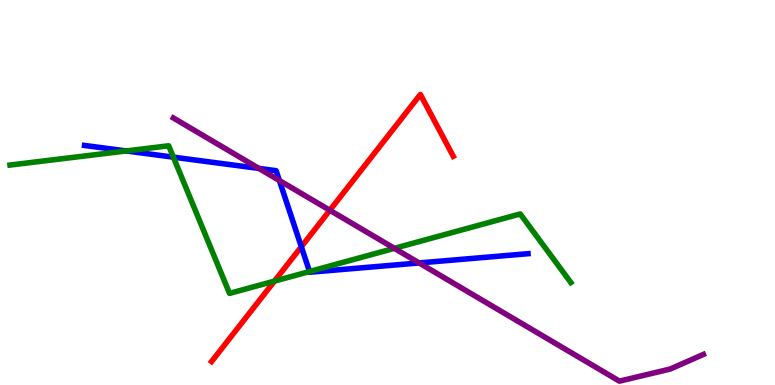[{'lines': ['blue', 'red'], 'intersections': [{'x': 3.89, 'y': 3.59}]}, {'lines': ['green', 'red'], 'intersections': [{'x': 3.54, 'y': 2.7}]}, {'lines': ['purple', 'red'], 'intersections': [{'x': 4.26, 'y': 4.54}]}, {'lines': ['blue', 'green'], 'intersections': [{'x': 1.63, 'y': 6.08}, {'x': 2.24, 'y': 5.92}, {'x': 3.99, 'y': 2.95}]}, {'lines': ['blue', 'purple'], 'intersections': [{'x': 3.34, 'y': 5.63}, {'x': 3.6, 'y': 5.31}, {'x': 5.41, 'y': 3.17}]}, {'lines': ['green', 'purple'], 'intersections': [{'x': 5.09, 'y': 3.55}]}]